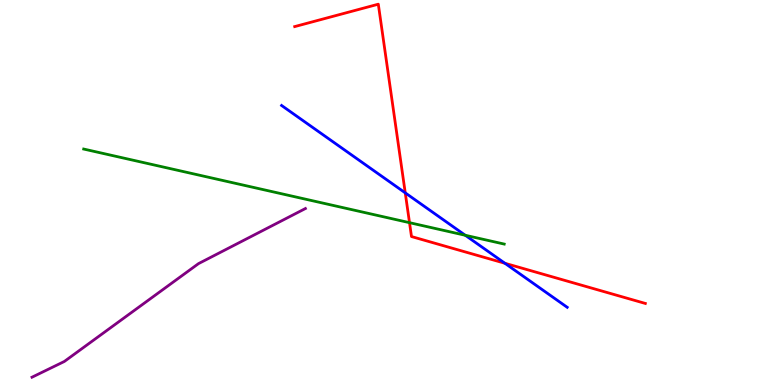[{'lines': ['blue', 'red'], 'intersections': [{'x': 5.23, 'y': 4.99}, {'x': 6.51, 'y': 3.16}]}, {'lines': ['green', 'red'], 'intersections': [{'x': 5.28, 'y': 4.22}]}, {'lines': ['purple', 'red'], 'intersections': []}, {'lines': ['blue', 'green'], 'intersections': [{'x': 6.0, 'y': 3.89}]}, {'lines': ['blue', 'purple'], 'intersections': []}, {'lines': ['green', 'purple'], 'intersections': []}]